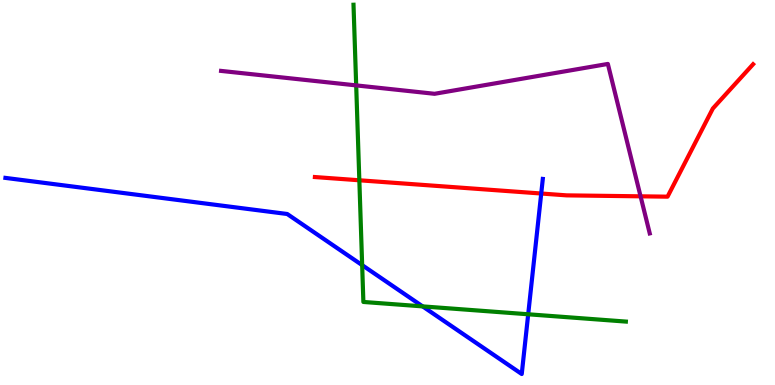[{'lines': ['blue', 'red'], 'intersections': [{'x': 6.98, 'y': 4.97}]}, {'lines': ['green', 'red'], 'intersections': [{'x': 4.64, 'y': 5.32}]}, {'lines': ['purple', 'red'], 'intersections': [{'x': 8.27, 'y': 4.9}]}, {'lines': ['blue', 'green'], 'intersections': [{'x': 4.67, 'y': 3.11}, {'x': 5.45, 'y': 2.04}, {'x': 6.82, 'y': 1.84}]}, {'lines': ['blue', 'purple'], 'intersections': []}, {'lines': ['green', 'purple'], 'intersections': [{'x': 4.6, 'y': 7.78}]}]